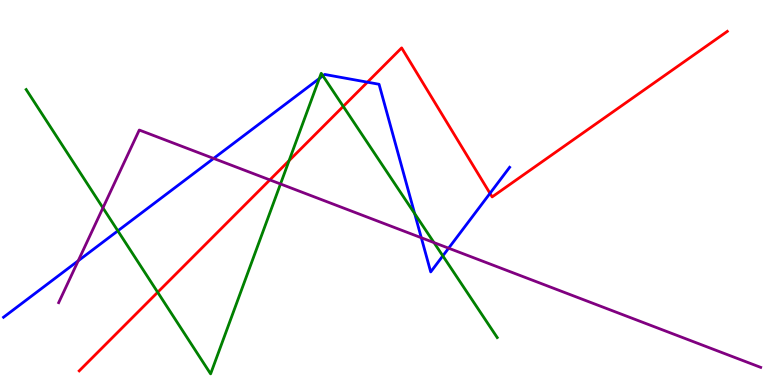[{'lines': ['blue', 'red'], 'intersections': [{'x': 4.74, 'y': 7.87}, {'x': 6.32, 'y': 4.98}]}, {'lines': ['green', 'red'], 'intersections': [{'x': 2.03, 'y': 2.41}, {'x': 3.73, 'y': 5.83}, {'x': 4.43, 'y': 7.24}]}, {'lines': ['purple', 'red'], 'intersections': [{'x': 3.48, 'y': 5.33}]}, {'lines': ['blue', 'green'], 'intersections': [{'x': 1.52, 'y': 4.0}, {'x': 4.12, 'y': 7.96}, {'x': 4.17, 'y': 8.03}, {'x': 5.35, 'y': 4.45}, {'x': 5.71, 'y': 3.35}]}, {'lines': ['blue', 'purple'], 'intersections': [{'x': 1.01, 'y': 3.23}, {'x': 2.76, 'y': 5.88}, {'x': 5.44, 'y': 3.82}, {'x': 5.79, 'y': 3.55}]}, {'lines': ['green', 'purple'], 'intersections': [{'x': 1.33, 'y': 4.6}, {'x': 3.62, 'y': 5.22}, {'x': 5.6, 'y': 3.7}]}]